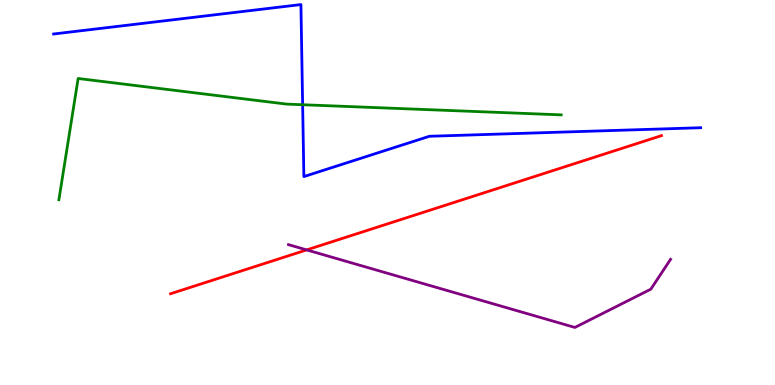[{'lines': ['blue', 'red'], 'intersections': []}, {'lines': ['green', 'red'], 'intersections': []}, {'lines': ['purple', 'red'], 'intersections': [{'x': 3.96, 'y': 3.51}]}, {'lines': ['blue', 'green'], 'intersections': [{'x': 3.91, 'y': 7.28}]}, {'lines': ['blue', 'purple'], 'intersections': []}, {'lines': ['green', 'purple'], 'intersections': []}]